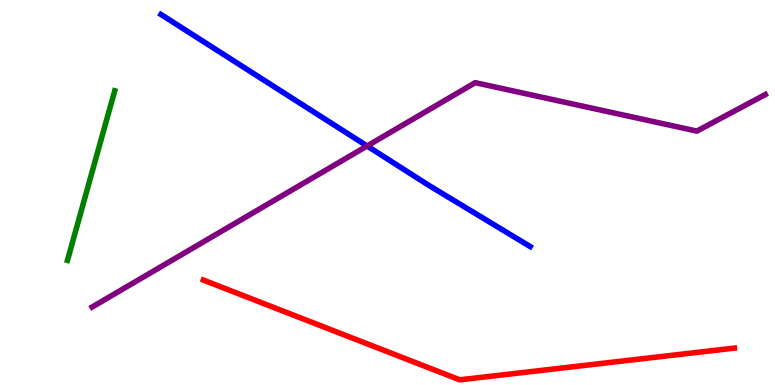[{'lines': ['blue', 'red'], 'intersections': []}, {'lines': ['green', 'red'], 'intersections': []}, {'lines': ['purple', 'red'], 'intersections': []}, {'lines': ['blue', 'green'], 'intersections': []}, {'lines': ['blue', 'purple'], 'intersections': [{'x': 4.74, 'y': 6.21}]}, {'lines': ['green', 'purple'], 'intersections': []}]